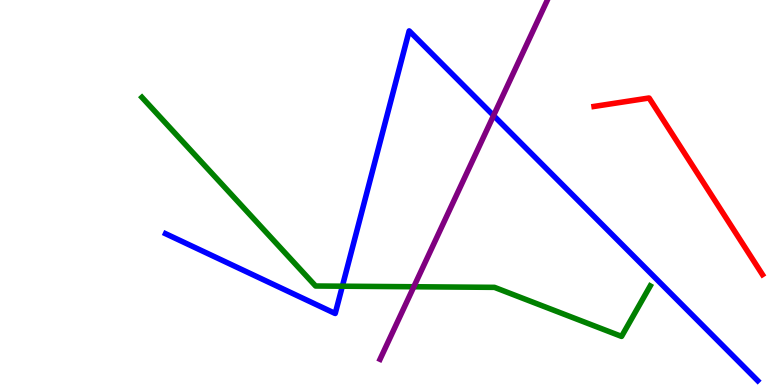[{'lines': ['blue', 'red'], 'intersections': []}, {'lines': ['green', 'red'], 'intersections': []}, {'lines': ['purple', 'red'], 'intersections': []}, {'lines': ['blue', 'green'], 'intersections': [{'x': 4.42, 'y': 2.57}]}, {'lines': ['blue', 'purple'], 'intersections': [{'x': 6.37, 'y': 7.0}]}, {'lines': ['green', 'purple'], 'intersections': [{'x': 5.34, 'y': 2.55}]}]